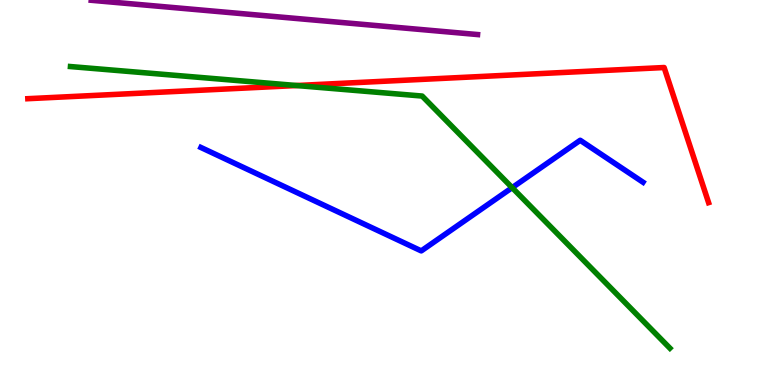[{'lines': ['blue', 'red'], 'intersections': []}, {'lines': ['green', 'red'], 'intersections': [{'x': 3.83, 'y': 7.78}]}, {'lines': ['purple', 'red'], 'intersections': []}, {'lines': ['blue', 'green'], 'intersections': [{'x': 6.61, 'y': 5.13}]}, {'lines': ['blue', 'purple'], 'intersections': []}, {'lines': ['green', 'purple'], 'intersections': []}]